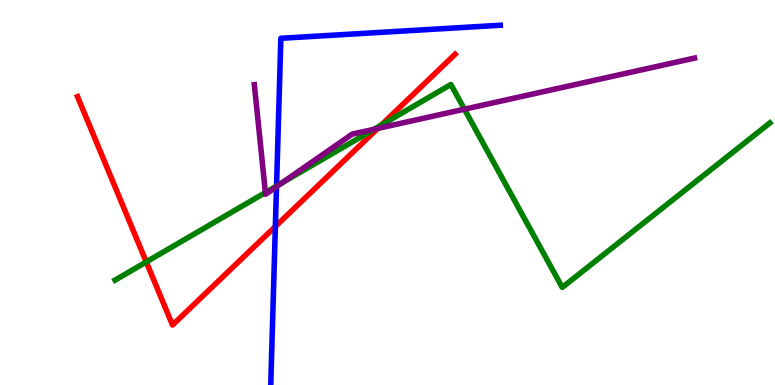[{'lines': ['blue', 'red'], 'intersections': [{'x': 3.55, 'y': 4.12}]}, {'lines': ['green', 'red'], 'intersections': [{'x': 1.89, 'y': 3.2}, {'x': 4.92, 'y': 6.75}]}, {'lines': ['purple', 'red'], 'intersections': [{'x': 4.87, 'y': 6.66}]}, {'lines': ['blue', 'green'], 'intersections': [{'x': 3.57, 'y': 5.17}]}, {'lines': ['blue', 'purple'], 'intersections': [{'x': 3.57, 'y': 5.15}]}, {'lines': ['green', 'purple'], 'intersections': [{'x': 3.42, 'y': 5.0}, {'x': 3.64, 'y': 5.25}, {'x': 4.83, 'y': 6.64}, {'x': 5.99, 'y': 7.16}]}]